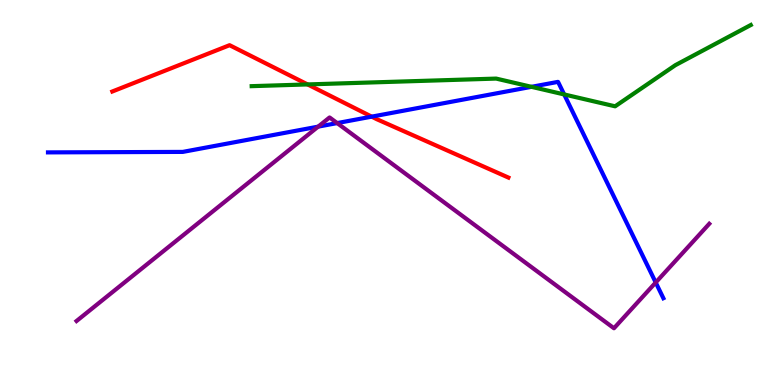[{'lines': ['blue', 'red'], 'intersections': [{'x': 4.8, 'y': 6.97}]}, {'lines': ['green', 'red'], 'intersections': [{'x': 3.97, 'y': 7.81}]}, {'lines': ['purple', 'red'], 'intersections': []}, {'lines': ['blue', 'green'], 'intersections': [{'x': 6.86, 'y': 7.74}, {'x': 7.28, 'y': 7.55}]}, {'lines': ['blue', 'purple'], 'intersections': [{'x': 4.11, 'y': 6.71}, {'x': 4.35, 'y': 6.8}, {'x': 8.46, 'y': 2.66}]}, {'lines': ['green', 'purple'], 'intersections': []}]